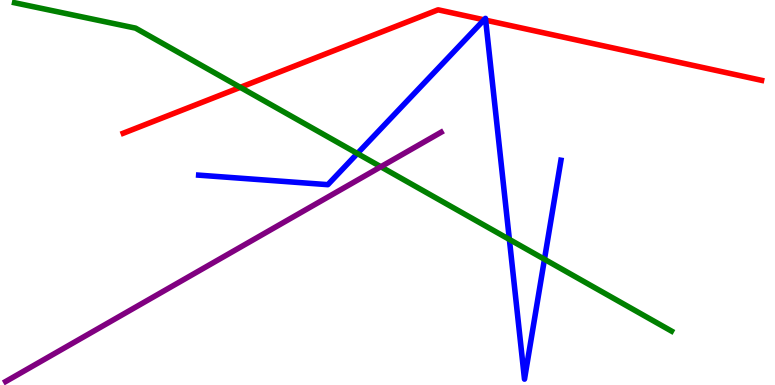[{'lines': ['blue', 'red'], 'intersections': [{'x': 6.25, 'y': 9.48}, {'x': 6.27, 'y': 9.48}]}, {'lines': ['green', 'red'], 'intersections': [{'x': 3.1, 'y': 7.73}]}, {'lines': ['purple', 'red'], 'intersections': []}, {'lines': ['blue', 'green'], 'intersections': [{'x': 4.61, 'y': 6.01}, {'x': 6.57, 'y': 3.78}, {'x': 7.03, 'y': 3.27}]}, {'lines': ['blue', 'purple'], 'intersections': []}, {'lines': ['green', 'purple'], 'intersections': [{'x': 4.91, 'y': 5.67}]}]